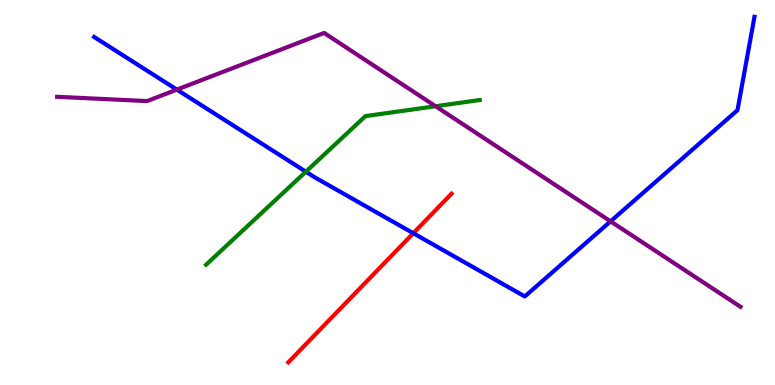[{'lines': ['blue', 'red'], 'intersections': [{'x': 5.33, 'y': 3.94}]}, {'lines': ['green', 'red'], 'intersections': []}, {'lines': ['purple', 'red'], 'intersections': []}, {'lines': ['blue', 'green'], 'intersections': [{'x': 3.95, 'y': 5.54}]}, {'lines': ['blue', 'purple'], 'intersections': [{'x': 2.28, 'y': 7.67}, {'x': 7.88, 'y': 4.25}]}, {'lines': ['green', 'purple'], 'intersections': [{'x': 5.62, 'y': 7.24}]}]